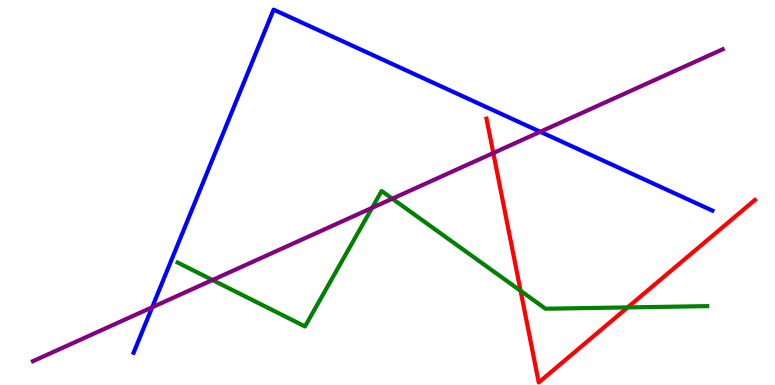[{'lines': ['blue', 'red'], 'intersections': []}, {'lines': ['green', 'red'], 'intersections': [{'x': 6.72, 'y': 2.45}, {'x': 8.1, 'y': 2.02}]}, {'lines': ['purple', 'red'], 'intersections': [{'x': 6.37, 'y': 6.03}]}, {'lines': ['blue', 'green'], 'intersections': []}, {'lines': ['blue', 'purple'], 'intersections': [{'x': 1.96, 'y': 2.02}, {'x': 6.97, 'y': 6.58}]}, {'lines': ['green', 'purple'], 'intersections': [{'x': 2.74, 'y': 2.73}, {'x': 4.8, 'y': 4.6}, {'x': 5.06, 'y': 4.84}]}]